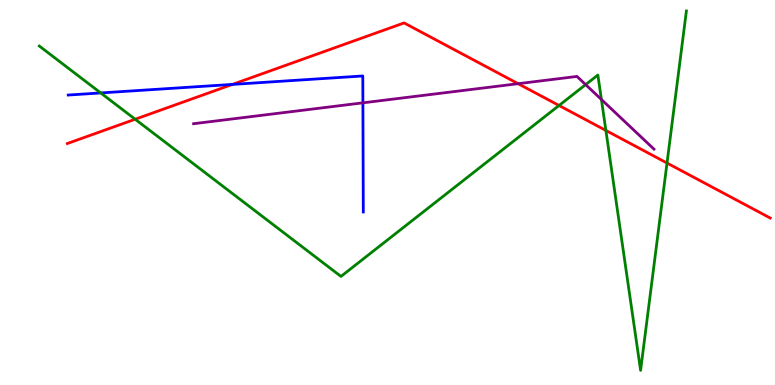[{'lines': ['blue', 'red'], 'intersections': [{'x': 3.0, 'y': 7.81}]}, {'lines': ['green', 'red'], 'intersections': [{'x': 1.74, 'y': 6.9}, {'x': 7.21, 'y': 7.26}, {'x': 7.82, 'y': 6.61}, {'x': 8.61, 'y': 5.77}]}, {'lines': ['purple', 'red'], 'intersections': [{'x': 6.69, 'y': 7.83}]}, {'lines': ['blue', 'green'], 'intersections': [{'x': 1.3, 'y': 7.59}]}, {'lines': ['blue', 'purple'], 'intersections': [{'x': 4.68, 'y': 7.33}]}, {'lines': ['green', 'purple'], 'intersections': [{'x': 7.56, 'y': 7.8}, {'x': 7.76, 'y': 7.42}]}]